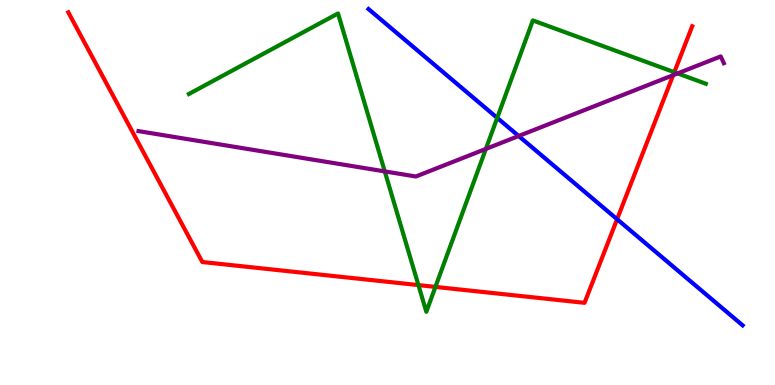[{'lines': ['blue', 'red'], 'intersections': [{'x': 7.96, 'y': 4.31}]}, {'lines': ['green', 'red'], 'intersections': [{'x': 5.4, 'y': 2.6}, {'x': 5.62, 'y': 2.55}, {'x': 8.7, 'y': 8.12}]}, {'lines': ['purple', 'red'], 'intersections': [{'x': 8.69, 'y': 8.05}]}, {'lines': ['blue', 'green'], 'intersections': [{'x': 6.42, 'y': 6.94}]}, {'lines': ['blue', 'purple'], 'intersections': [{'x': 6.69, 'y': 6.47}]}, {'lines': ['green', 'purple'], 'intersections': [{'x': 4.96, 'y': 5.55}, {'x': 6.27, 'y': 6.13}, {'x': 8.74, 'y': 8.09}]}]